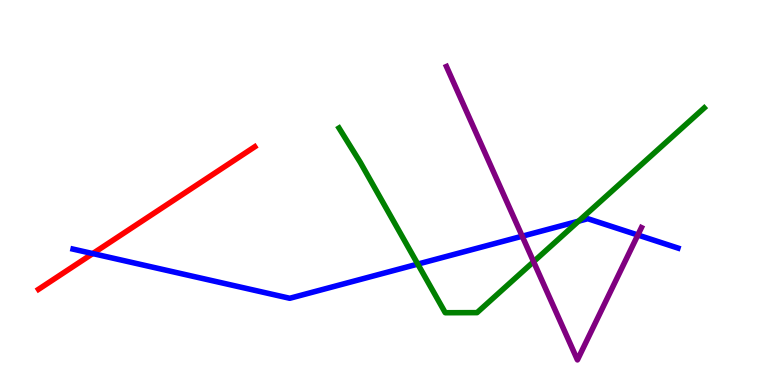[{'lines': ['blue', 'red'], 'intersections': [{'x': 1.2, 'y': 3.41}]}, {'lines': ['green', 'red'], 'intersections': []}, {'lines': ['purple', 'red'], 'intersections': []}, {'lines': ['blue', 'green'], 'intersections': [{'x': 5.39, 'y': 3.14}, {'x': 7.47, 'y': 4.26}]}, {'lines': ['blue', 'purple'], 'intersections': [{'x': 6.74, 'y': 3.86}, {'x': 8.23, 'y': 3.9}]}, {'lines': ['green', 'purple'], 'intersections': [{'x': 6.88, 'y': 3.2}]}]